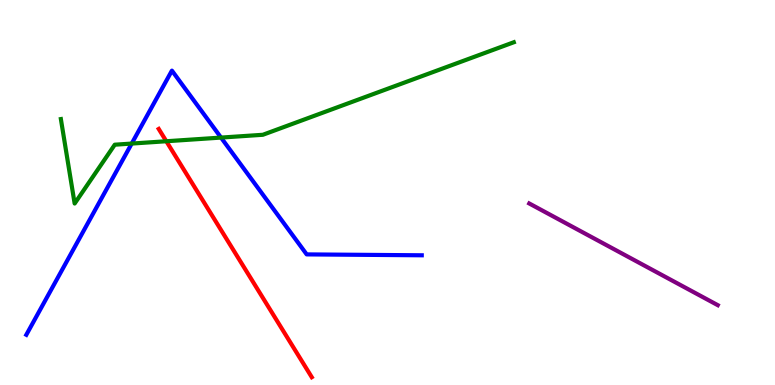[{'lines': ['blue', 'red'], 'intersections': []}, {'lines': ['green', 'red'], 'intersections': [{'x': 2.15, 'y': 6.33}]}, {'lines': ['purple', 'red'], 'intersections': []}, {'lines': ['blue', 'green'], 'intersections': [{'x': 1.7, 'y': 6.27}, {'x': 2.85, 'y': 6.43}]}, {'lines': ['blue', 'purple'], 'intersections': []}, {'lines': ['green', 'purple'], 'intersections': []}]